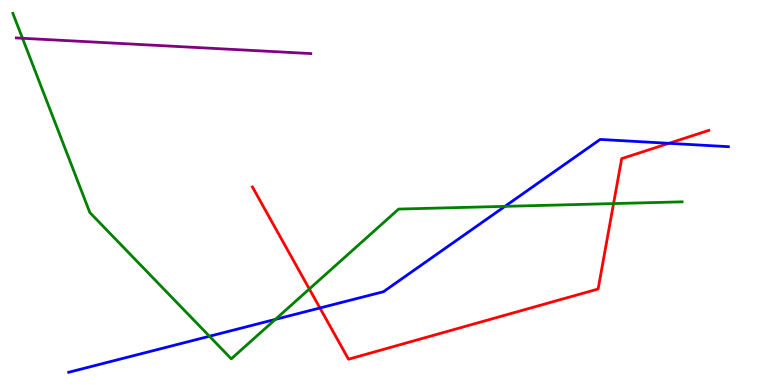[{'lines': ['blue', 'red'], 'intersections': [{'x': 4.13, 'y': 2.0}, {'x': 8.63, 'y': 6.28}]}, {'lines': ['green', 'red'], 'intersections': [{'x': 3.99, 'y': 2.49}, {'x': 7.92, 'y': 4.71}]}, {'lines': ['purple', 'red'], 'intersections': []}, {'lines': ['blue', 'green'], 'intersections': [{'x': 2.7, 'y': 1.27}, {'x': 3.55, 'y': 1.7}, {'x': 6.52, 'y': 4.64}]}, {'lines': ['blue', 'purple'], 'intersections': []}, {'lines': ['green', 'purple'], 'intersections': [{'x': 0.29, 'y': 9.01}]}]